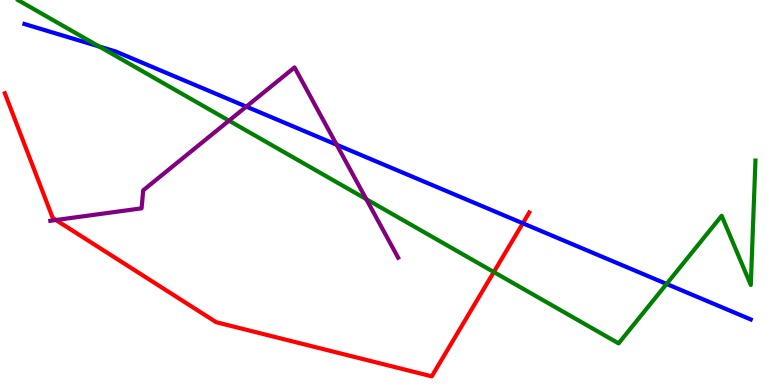[{'lines': ['blue', 'red'], 'intersections': [{'x': 6.75, 'y': 4.2}]}, {'lines': ['green', 'red'], 'intersections': [{'x': 6.37, 'y': 2.93}]}, {'lines': ['purple', 'red'], 'intersections': [{'x': 0.722, 'y': 4.29}]}, {'lines': ['blue', 'green'], 'intersections': [{'x': 1.28, 'y': 8.79}, {'x': 8.6, 'y': 2.62}]}, {'lines': ['blue', 'purple'], 'intersections': [{'x': 3.18, 'y': 7.23}, {'x': 4.34, 'y': 6.24}]}, {'lines': ['green', 'purple'], 'intersections': [{'x': 2.95, 'y': 6.87}, {'x': 4.73, 'y': 4.83}]}]